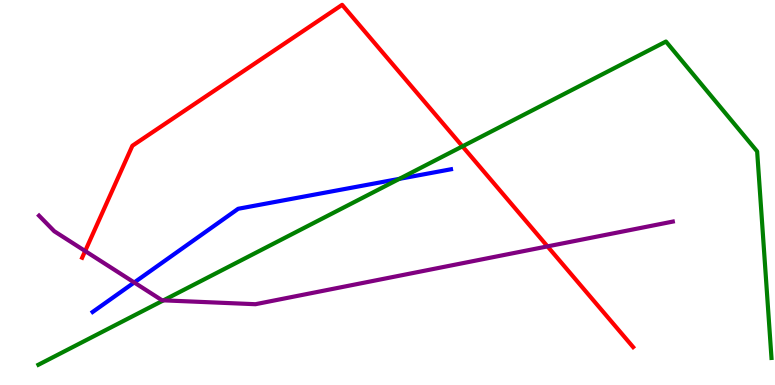[{'lines': ['blue', 'red'], 'intersections': []}, {'lines': ['green', 'red'], 'intersections': [{'x': 5.97, 'y': 6.2}]}, {'lines': ['purple', 'red'], 'intersections': [{'x': 1.1, 'y': 3.48}, {'x': 7.06, 'y': 3.6}]}, {'lines': ['blue', 'green'], 'intersections': [{'x': 5.15, 'y': 5.35}]}, {'lines': ['blue', 'purple'], 'intersections': [{'x': 1.73, 'y': 2.66}]}, {'lines': ['green', 'purple'], 'intersections': [{'x': 2.11, 'y': 2.2}]}]